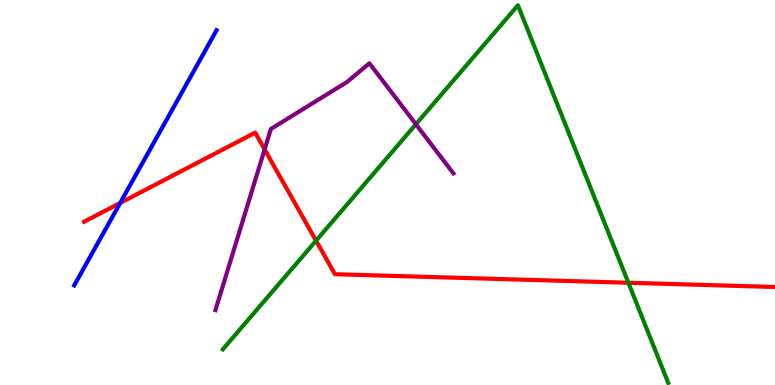[{'lines': ['blue', 'red'], 'intersections': [{'x': 1.55, 'y': 4.73}]}, {'lines': ['green', 'red'], 'intersections': [{'x': 4.08, 'y': 3.75}, {'x': 8.11, 'y': 2.66}]}, {'lines': ['purple', 'red'], 'intersections': [{'x': 3.41, 'y': 6.12}]}, {'lines': ['blue', 'green'], 'intersections': []}, {'lines': ['blue', 'purple'], 'intersections': []}, {'lines': ['green', 'purple'], 'intersections': [{'x': 5.37, 'y': 6.77}]}]